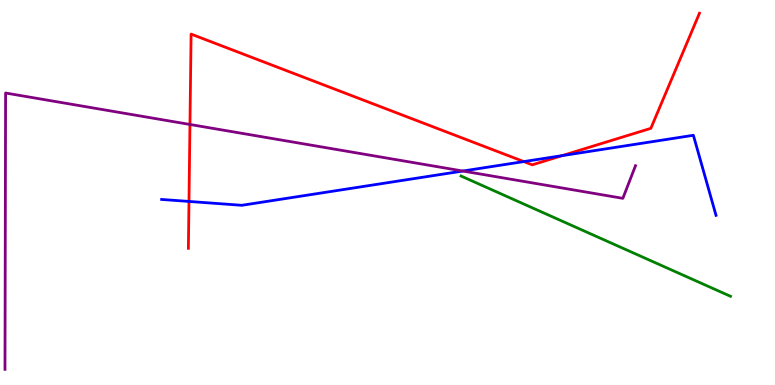[{'lines': ['blue', 'red'], 'intersections': [{'x': 2.44, 'y': 4.77}, {'x': 6.76, 'y': 5.8}, {'x': 7.25, 'y': 5.96}]}, {'lines': ['green', 'red'], 'intersections': []}, {'lines': ['purple', 'red'], 'intersections': [{'x': 2.45, 'y': 6.77}]}, {'lines': ['blue', 'green'], 'intersections': []}, {'lines': ['blue', 'purple'], 'intersections': [{'x': 5.97, 'y': 5.56}]}, {'lines': ['green', 'purple'], 'intersections': []}]